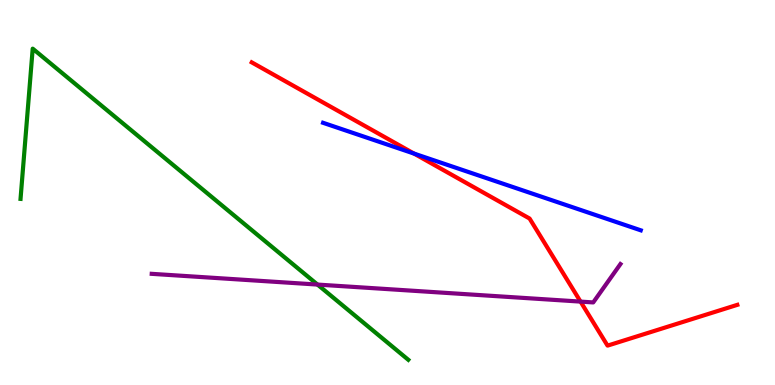[{'lines': ['blue', 'red'], 'intersections': [{'x': 5.34, 'y': 6.01}]}, {'lines': ['green', 'red'], 'intersections': []}, {'lines': ['purple', 'red'], 'intersections': [{'x': 7.49, 'y': 2.17}]}, {'lines': ['blue', 'green'], 'intersections': []}, {'lines': ['blue', 'purple'], 'intersections': []}, {'lines': ['green', 'purple'], 'intersections': [{'x': 4.1, 'y': 2.61}]}]